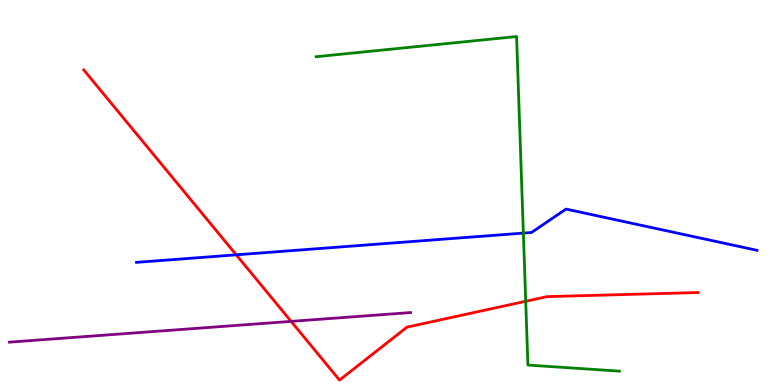[{'lines': ['blue', 'red'], 'intersections': [{'x': 3.05, 'y': 3.38}]}, {'lines': ['green', 'red'], 'intersections': [{'x': 6.78, 'y': 2.17}]}, {'lines': ['purple', 'red'], 'intersections': [{'x': 3.76, 'y': 1.65}]}, {'lines': ['blue', 'green'], 'intersections': [{'x': 6.75, 'y': 3.95}]}, {'lines': ['blue', 'purple'], 'intersections': []}, {'lines': ['green', 'purple'], 'intersections': []}]